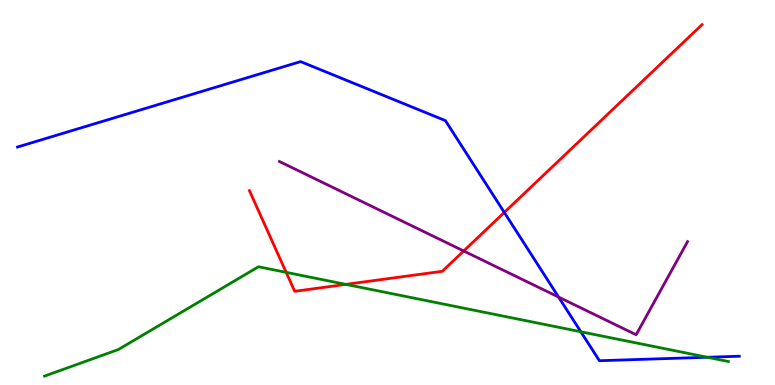[{'lines': ['blue', 'red'], 'intersections': [{'x': 6.51, 'y': 4.48}]}, {'lines': ['green', 'red'], 'intersections': [{'x': 3.69, 'y': 2.93}, {'x': 4.46, 'y': 2.61}]}, {'lines': ['purple', 'red'], 'intersections': [{'x': 5.98, 'y': 3.48}]}, {'lines': ['blue', 'green'], 'intersections': [{'x': 7.49, 'y': 1.38}, {'x': 9.13, 'y': 0.721}]}, {'lines': ['blue', 'purple'], 'intersections': [{'x': 7.21, 'y': 2.28}]}, {'lines': ['green', 'purple'], 'intersections': []}]